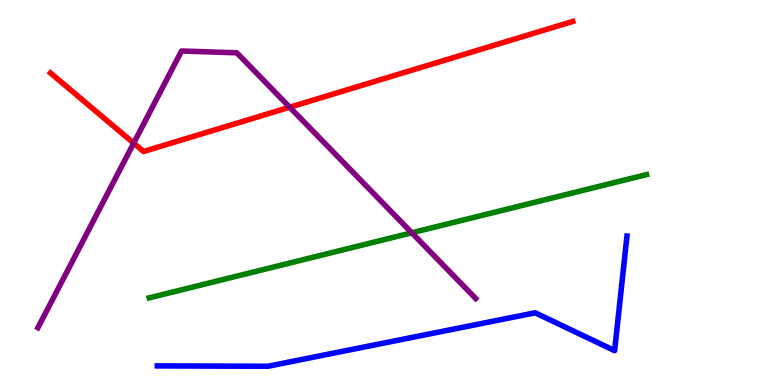[{'lines': ['blue', 'red'], 'intersections': []}, {'lines': ['green', 'red'], 'intersections': []}, {'lines': ['purple', 'red'], 'intersections': [{'x': 1.73, 'y': 6.28}, {'x': 3.74, 'y': 7.22}]}, {'lines': ['blue', 'green'], 'intersections': []}, {'lines': ['blue', 'purple'], 'intersections': []}, {'lines': ['green', 'purple'], 'intersections': [{'x': 5.31, 'y': 3.95}]}]